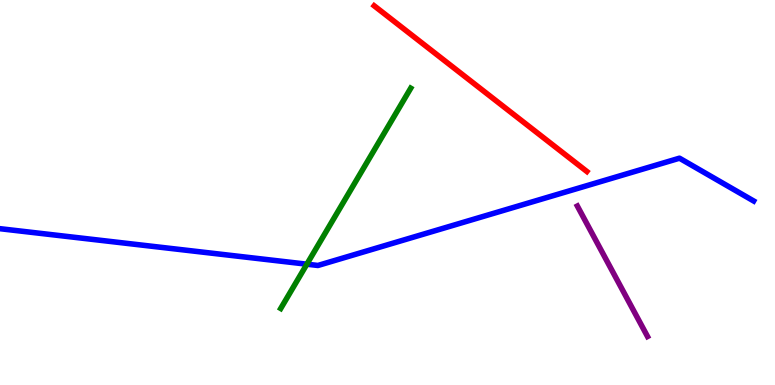[{'lines': ['blue', 'red'], 'intersections': []}, {'lines': ['green', 'red'], 'intersections': []}, {'lines': ['purple', 'red'], 'intersections': []}, {'lines': ['blue', 'green'], 'intersections': [{'x': 3.96, 'y': 3.14}]}, {'lines': ['blue', 'purple'], 'intersections': []}, {'lines': ['green', 'purple'], 'intersections': []}]